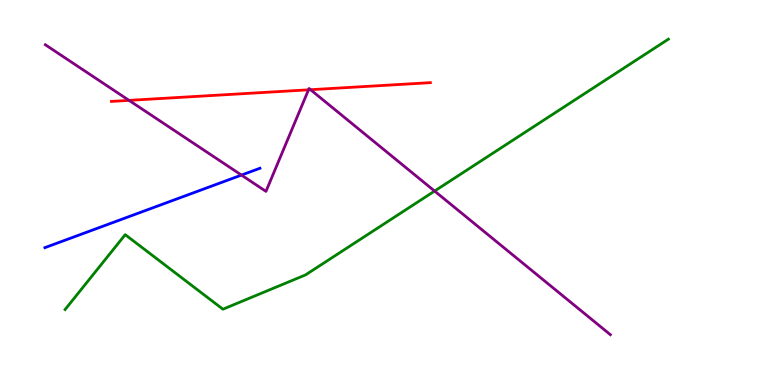[{'lines': ['blue', 'red'], 'intersections': []}, {'lines': ['green', 'red'], 'intersections': []}, {'lines': ['purple', 'red'], 'intersections': [{'x': 1.66, 'y': 7.39}, {'x': 3.98, 'y': 7.67}, {'x': 4.01, 'y': 7.67}]}, {'lines': ['blue', 'green'], 'intersections': []}, {'lines': ['blue', 'purple'], 'intersections': [{'x': 3.12, 'y': 5.45}]}, {'lines': ['green', 'purple'], 'intersections': [{'x': 5.61, 'y': 5.04}]}]